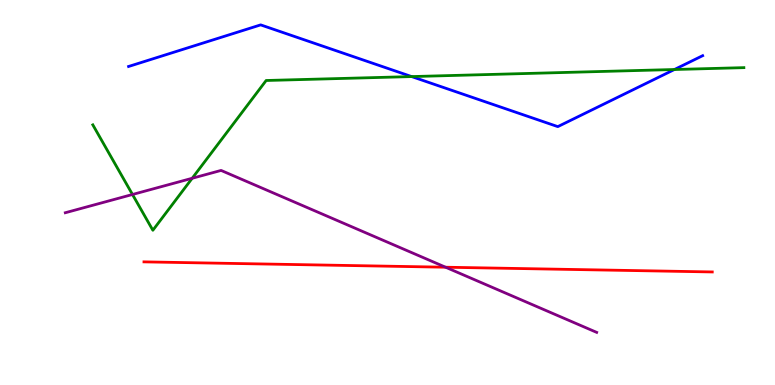[{'lines': ['blue', 'red'], 'intersections': []}, {'lines': ['green', 'red'], 'intersections': []}, {'lines': ['purple', 'red'], 'intersections': [{'x': 5.75, 'y': 3.06}]}, {'lines': ['blue', 'green'], 'intersections': [{'x': 5.31, 'y': 8.01}, {'x': 8.7, 'y': 8.19}]}, {'lines': ['blue', 'purple'], 'intersections': []}, {'lines': ['green', 'purple'], 'intersections': [{'x': 1.71, 'y': 4.95}, {'x': 2.48, 'y': 5.37}]}]